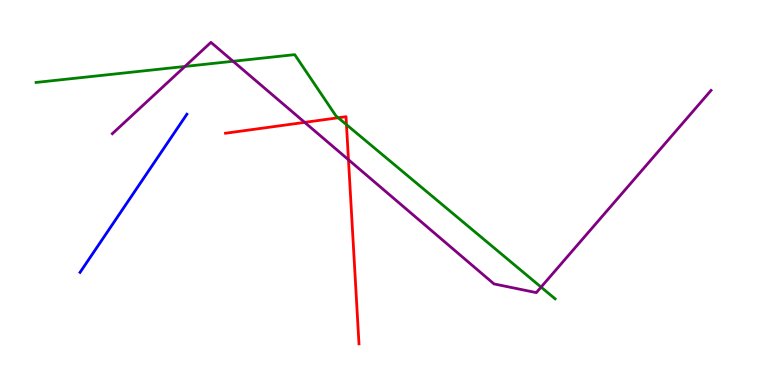[{'lines': ['blue', 'red'], 'intersections': []}, {'lines': ['green', 'red'], 'intersections': [{'x': 4.36, 'y': 6.94}, {'x': 4.47, 'y': 6.76}]}, {'lines': ['purple', 'red'], 'intersections': [{'x': 3.93, 'y': 6.82}, {'x': 4.5, 'y': 5.85}]}, {'lines': ['blue', 'green'], 'intersections': []}, {'lines': ['blue', 'purple'], 'intersections': []}, {'lines': ['green', 'purple'], 'intersections': [{'x': 2.39, 'y': 8.27}, {'x': 3.01, 'y': 8.41}, {'x': 6.98, 'y': 2.54}]}]